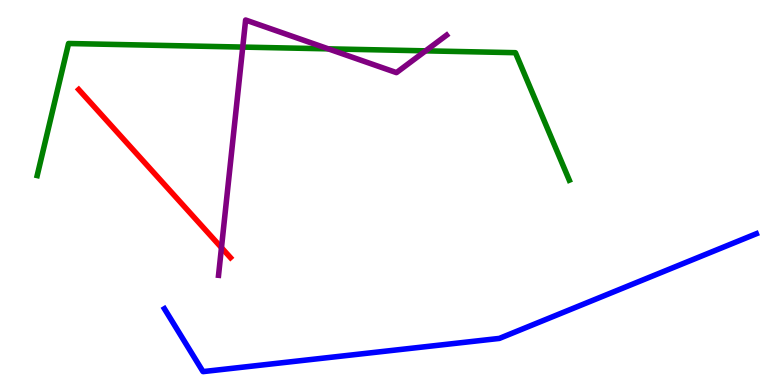[{'lines': ['blue', 'red'], 'intersections': []}, {'lines': ['green', 'red'], 'intersections': []}, {'lines': ['purple', 'red'], 'intersections': [{'x': 2.86, 'y': 3.57}]}, {'lines': ['blue', 'green'], 'intersections': []}, {'lines': ['blue', 'purple'], 'intersections': []}, {'lines': ['green', 'purple'], 'intersections': [{'x': 3.13, 'y': 8.78}, {'x': 4.24, 'y': 8.73}, {'x': 5.49, 'y': 8.68}]}]